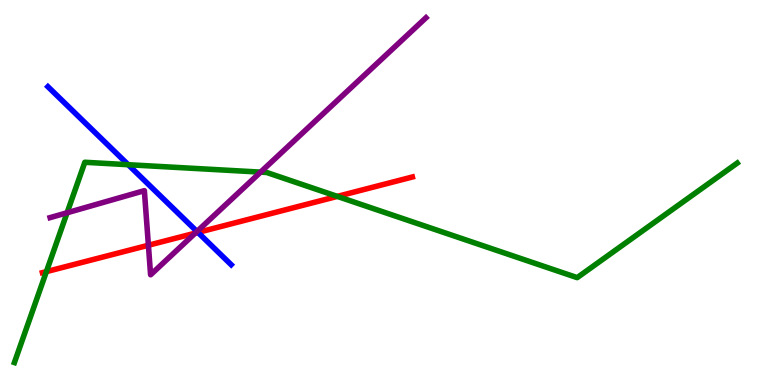[{'lines': ['blue', 'red'], 'intersections': [{'x': 2.55, 'y': 3.96}]}, {'lines': ['green', 'red'], 'intersections': [{'x': 0.598, 'y': 2.94}, {'x': 4.35, 'y': 4.9}]}, {'lines': ['purple', 'red'], 'intersections': [{'x': 1.91, 'y': 3.63}, {'x': 2.52, 'y': 3.94}]}, {'lines': ['blue', 'green'], 'intersections': [{'x': 1.65, 'y': 5.72}]}, {'lines': ['blue', 'purple'], 'intersections': [{'x': 2.54, 'y': 3.99}]}, {'lines': ['green', 'purple'], 'intersections': [{'x': 0.866, 'y': 4.47}, {'x': 3.36, 'y': 5.53}]}]